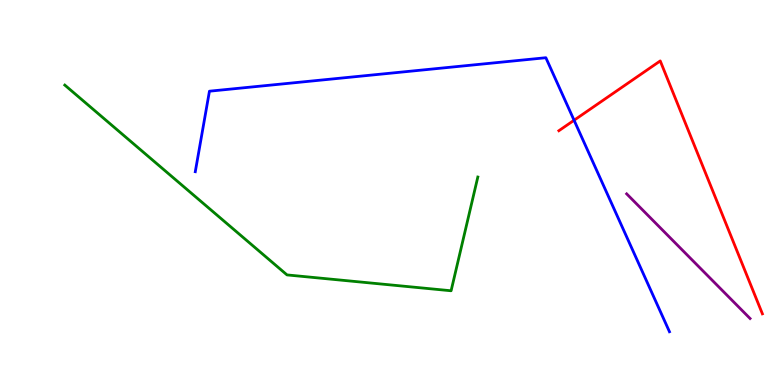[{'lines': ['blue', 'red'], 'intersections': [{'x': 7.41, 'y': 6.88}]}, {'lines': ['green', 'red'], 'intersections': []}, {'lines': ['purple', 'red'], 'intersections': []}, {'lines': ['blue', 'green'], 'intersections': []}, {'lines': ['blue', 'purple'], 'intersections': []}, {'lines': ['green', 'purple'], 'intersections': []}]